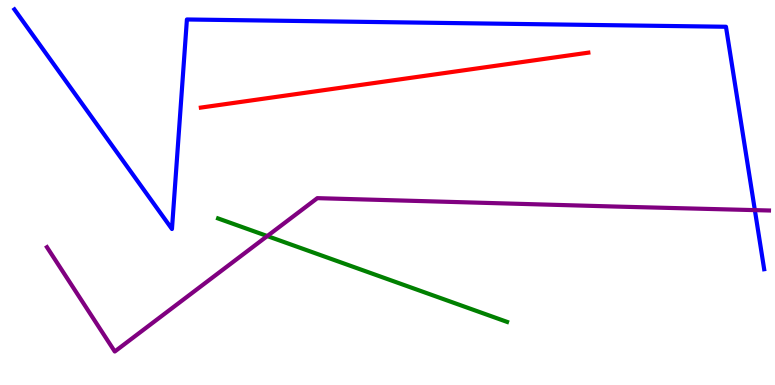[{'lines': ['blue', 'red'], 'intersections': []}, {'lines': ['green', 'red'], 'intersections': []}, {'lines': ['purple', 'red'], 'intersections': []}, {'lines': ['blue', 'green'], 'intersections': []}, {'lines': ['blue', 'purple'], 'intersections': [{'x': 9.74, 'y': 4.54}]}, {'lines': ['green', 'purple'], 'intersections': [{'x': 3.45, 'y': 3.87}]}]